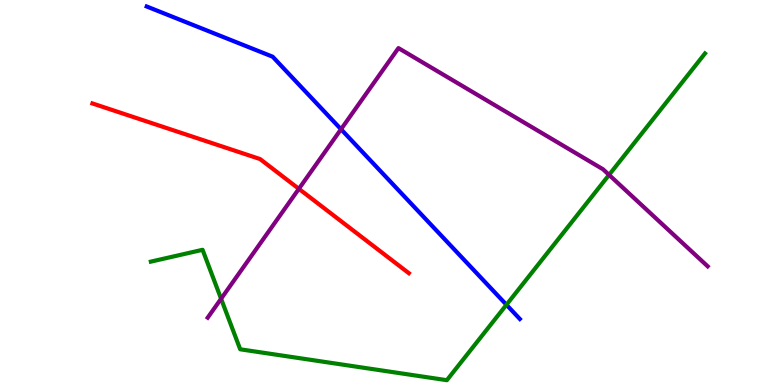[{'lines': ['blue', 'red'], 'intersections': []}, {'lines': ['green', 'red'], 'intersections': []}, {'lines': ['purple', 'red'], 'intersections': [{'x': 3.86, 'y': 5.1}]}, {'lines': ['blue', 'green'], 'intersections': [{'x': 6.53, 'y': 2.08}]}, {'lines': ['blue', 'purple'], 'intersections': [{'x': 4.4, 'y': 6.64}]}, {'lines': ['green', 'purple'], 'intersections': [{'x': 2.85, 'y': 2.24}, {'x': 7.86, 'y': 5.46}]}]